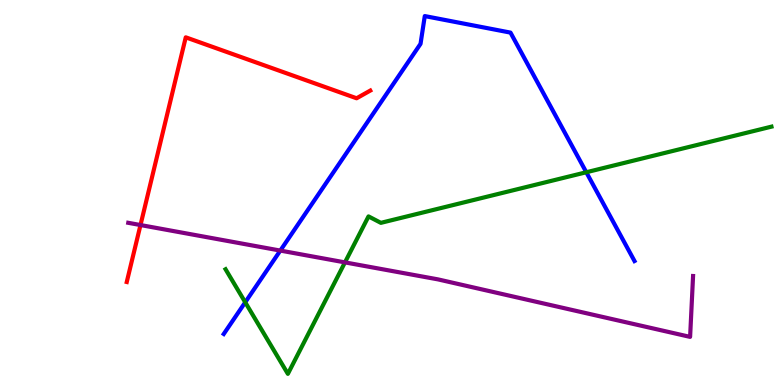[{'lines': ['blue', 'red'], 'intersections': []}, {'lines': ['green', 'red'], 'intersections': []}, {'lines': ['purple', 'red'], 'intersections': [{'x': 1.81, 'y': 4.15}]}, {'lines': ['blue', 'green'], 'intersections': [{'x': 3.16, 'y': 2.15}, {'x': 7.57, 'y': 5.53}]}, {'lines': ['blue', 'purple'], 'intersections': [{'x': 3.62, 'y': 3.49}]}, {'lines': ['green', 'purple'], 'intersections': [{'x': 4.45, 'y': 3.18}]}]